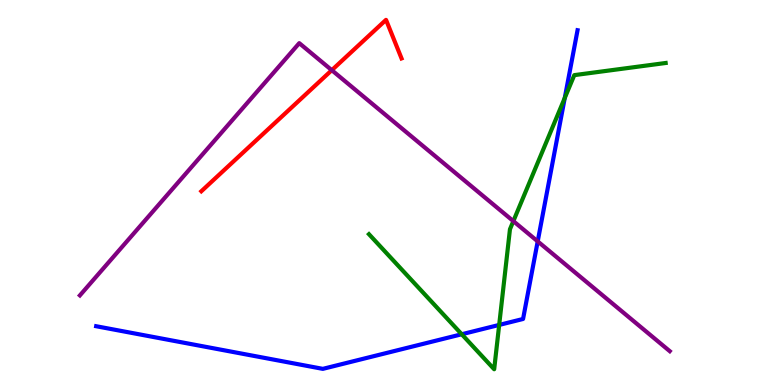[{'lines': ['blue', 'red'], 'intersections': []}, {'lines': ['green', 'red'], 'intersections': []}, {'lines': ['purple', 'red'], 'intersections': [{'x': 4.28, 'y': 8.18}]}, {'lines': ['blue', 'green'], 'intersections': [{'x': 5.96, 'y': 1.32}, {'x': 6.44, 'y': 1.56}, {'x': 7.29, 'y': 7.46}]}, {'lines': ['blue', 'purple'], 'intersections': [{'x': 6.94, 'y': 3.73}]}, {'lines': ['green', 'purple'], 'intersections': [{'x': 6.62, 'y': 4.26}]}]